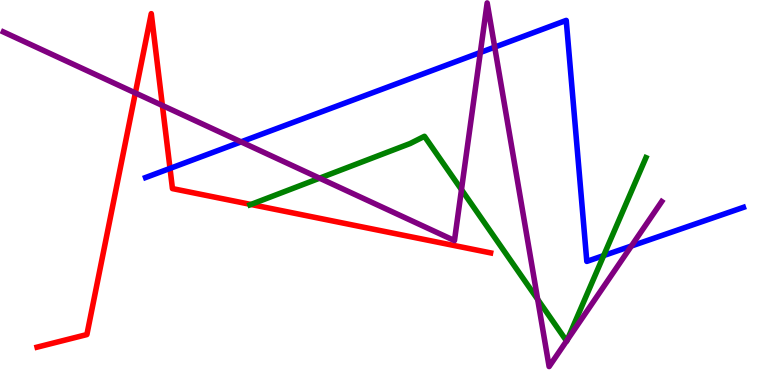[{'lines': ['blue', 'red'], 'intersections': [{'x': 2.19, 'y': 5.63}]}, {'lines': ['green', 'red'], 'intersections': [{'x': 3.24, 'y': 4.69}]}, {'lines': ['purple', 'red'], 'intersections': [{'x': 1.75, 'y': 7.59}, {'x': 2.1, 'y': 7.26}]}, {'lines': ['blue', 'green'], 'intersections': [{'x': 7.79, 'y': 3.36}]}, {'lines': ['blue', 'purple'], 'intersections': [{'x': 3.11, 'y': 6.32}, {'x': 6.2, 'y': 8.64}, {'x': 6.38, 'y': 8.78}, {'x': 8.15, 'y': 3.61}]}, {'lines': ['green', 'purple'], 'intersections': [{'x': 4.12, 'y': 5.37}, {'x': 5.95, 'y': 5.07}, {'x': 6.94, 'y': 2.22}, {'x': 7.31, 'y': 1.14}, {'x': 7.32, 'y': 1.17}]}]